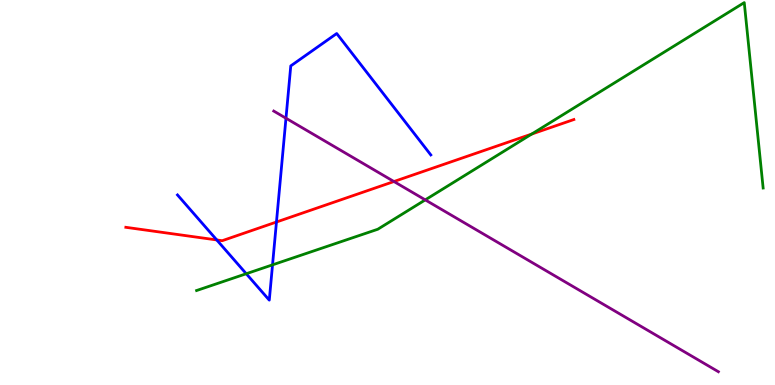[{'lines': ['blue', 'red'], 'intersections': [{'x': 2.8, 'y': 3.77}, {'x': 3.57, 'y': 4.23}]}, {'lines': ['green', 'red'], 'intersections': [{'x': 6.86, 'y': 6.52}]}, {'lines': ['purple', 'red'], 'intersections': [{'x': 5.08, 'y': 5.29}]}, {'lines': ['blue', 'green'], 'intersections': [{'x': 3.18, 'y': 2.89}, {'x': 3.52, 'y': 3.12}]}, {'lines': ['blue', 'purple'], 'intersections': [{'x': 3.69, 'y': 6.93}]}, {'lines': ['green', 'purple'], 'intersections': [{'x': 5.49, 'y': 4.81}]}]